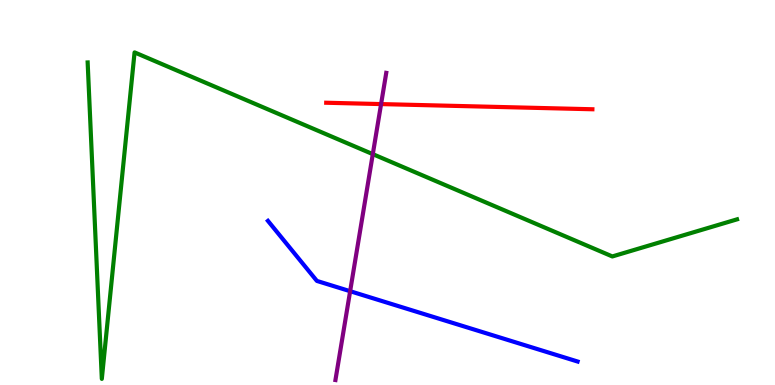[{'lines': ['blue', 'red'], 'intersections': []}, {'lines': ['green', 'red'], 'intersections': []}, {'lines': ['purple', 'red'], 'intersections': [{'x': 4.92, 'y': 7.3}]}, {'lines': ['blue', 'green'], 'intersections': []}, {'lines': ['blue', 'purple'], 'intersections': [{'x': 4.52, 'y': 2.44}]}, {'lines': ['green', 'purple'], 'intersections': [{'x': 4.81, 'y': 6.0}]}]